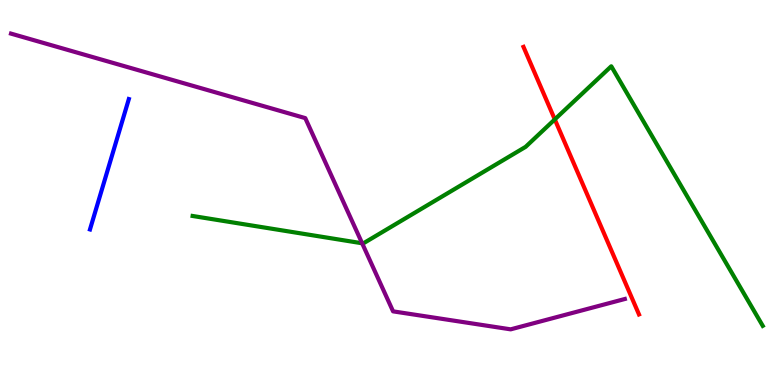[{'lines': ['blue', 'red'], 'intersections': []}, {'lines': ['green', 'red'], 'intersections': [{'x': 7.16, 'y': 6.9}]}, {'lines': ['purple', 'red'], 'intersections': []}, {'lines': ['blue', 'green'], 'intersections': []}, {'lines': ['blue', 'purple'], 'intersections': []}, {'lines': ['green', 'purple'], 'intersections': [{'x': 4.67, 'y': 3.68}]}]